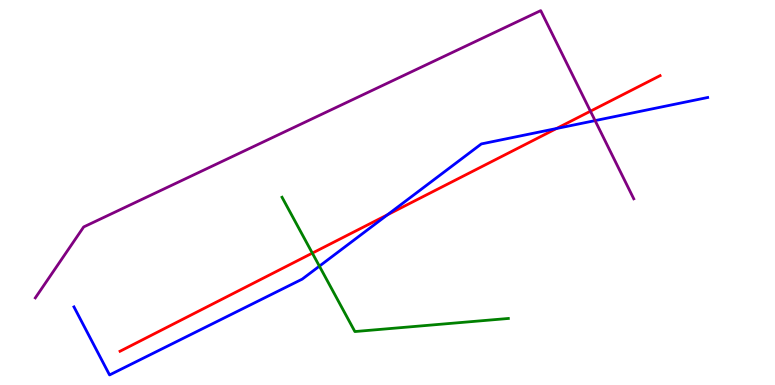[{'lines': ['blue', 'red'], 'intersections': [{'x': 5.0, 'y': 4.42}, {'x': 7.18, 'y': 6.66}]}, {'lines': ['green', 'red'], 'intersections': [{'x': 4.03, 'y': 3.43}]}, {'lines': ['purple', 'red'], 'intersections': [{'x': 7.62, 'y': 7.11}]}, {'lines': ['blue', 'green'], 'intersections': [{'x': 4.12, 'y': 3.09}]}, {'lines': ['blue', 'purple'], 'intersections': [{'x': 7.68, 'y': 6.87}]}, {'lines': ['green', 'purple'], 'intersections': []}]